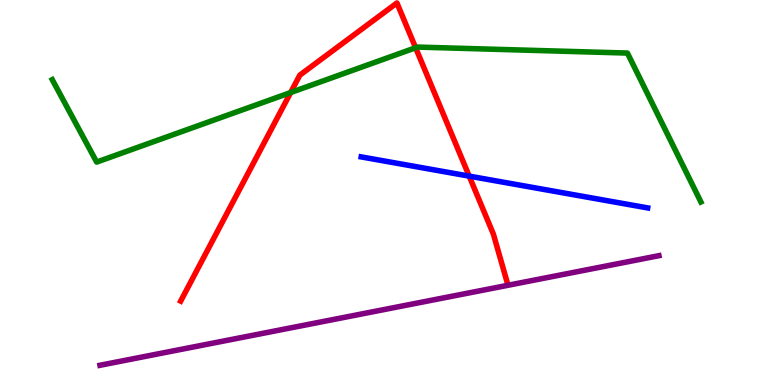[{'lines': ['blue', 'red'], 'intersections': [{'x': 6.05, 'y': 5.43}]}, {'lines': ['green', 'red'], 'intersections': [{'x': 3.75, 'y': 7.6}, {'x': 5.36, 'y': 8.76}]}, {'lines': ['purple', 'red'], 'intersections': []}, {'lines': ['blue', 'green'], 'intersections': []}, {'lines': ['blue', 'purple'], 'intersections': []}, {'lines': ['green', 'purple'], 'intersections': []}]